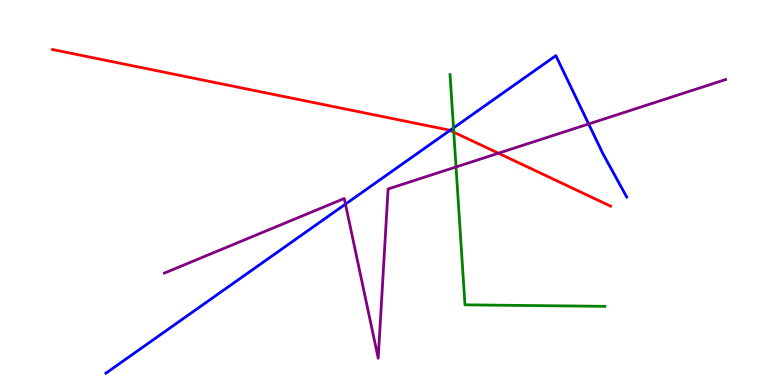[{'lines': ['blue', 'red'], 'intersections': [{'x': 5.81, 'y': 6.61}]}, {'lines': ['green', 'red'], 'intersections': [{'x': 5.86, 'y': 6.57}]}, {'lines': ['purple', 'red'], 'intersections': [{'x': 6.43, 'y': 6.02}]}, {'lines': ['blue', 'green'], 'intersections': [{'x': 5.85, 'y': 6.68}]}, {'lines': ['blue', 'purple'], 'intersections': [{'x': 4.46, 'y': 4.7}, {'x': 7.6, 'y': 6.78}]}, {'lines': ['green', 'purple'], 'intersections': [{'x': 5.88, 'y': 5.66}]}]